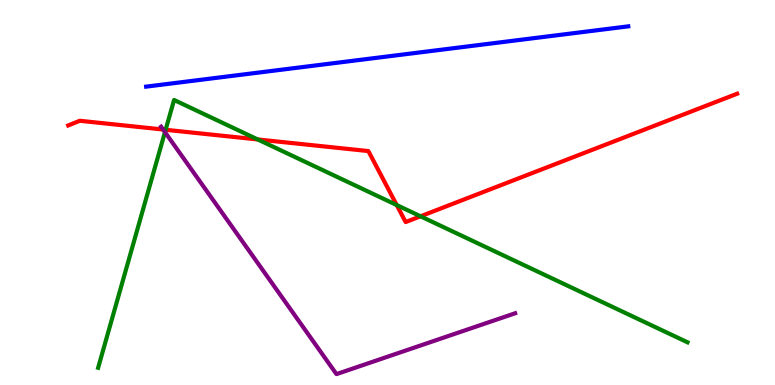[{'lines': ['blue', 'red'], 'intersections': []}, {'lines': ['green', 'red'], 'intersections': [{'x': 2.14, 'y': 6.63}, {'x': 3.33, 'y': 6.38}, {'x': 5.12, 'y': 4.67}, {'x': 5.43, 'y': 4.38}]}, {'lines': ['purple', 'red'], 'intersections': [{'x': 2.1, 'y': 6.64}]}, {'lines': ['blue', 'green'], 'intersections': []}, {'lines': ['blue', 'purple'], 'intersections': []}, {'lines': ['green', 'purple'], 'intersections': [{'x': 2.13, 'y': 6.57}]}]